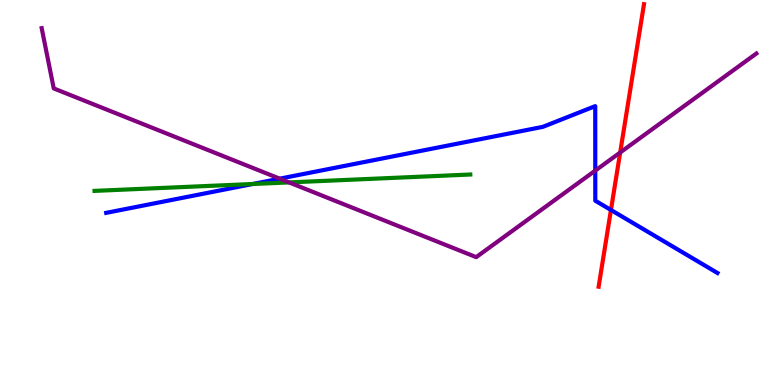[{'lines': ['blue', 'red'], 'intersections': [{'x': 7.88, 'y': 4.55}]}, {'lines': ['green', 'red'], 'intersections': []}, {'lines': ['purple', 'red'], 'intersections': [{'x': 8.0, 'y': 6.04}]}, {'lines': ['blue', 'green'], 'intersections': [{'x': 3.26, 'y': 5.22}]}, {'lines': ['blue', 'purple'], 'intersections': [{'x': 3.61, 'y': 5.36}, {'x': 7.68, 'y': 5.57}]}, {'lines': ['green', 'purple'], 'intersections': [{'x': 3.73, 'y': 5.26}]}]